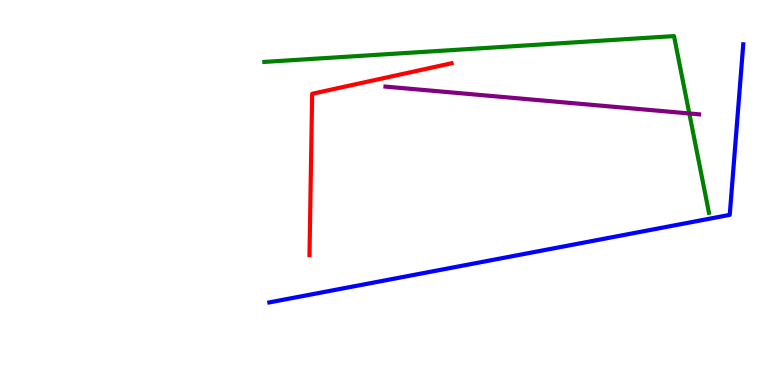[{'lines': ['blue', 'red'], 'intersections': []}, {'lines': ['green', 'red'], 'intersections': []}, {'lines': ['purple', 'red'], 'intersections': []}, {'lines': ['blue', 'green'], 'intersections': []}, {'lines': ['blue', 'purple'], 'intersections': []}, {'lines': ['green', 'purple'], 'intersections': [{'x': 8.89, 'y': 7.05}]}]